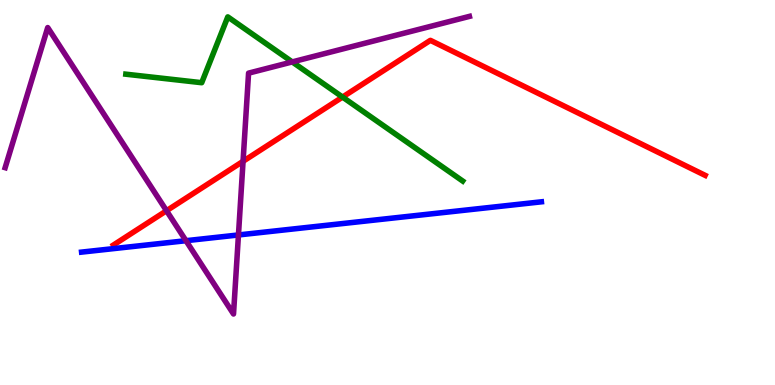[{'lines': ['blue', 'red'], 'intersections': []}, {'lines': ['green', 'red'], 'intersections': [{'x': 4.42, 'y': 7.48}]}, {'lines': ['purple', 'red'], 'intersections': [{'x': 2.15, 'y': 4.53}, {'x': 3.14, 'y': 5.81}]}, {'lines': ['blue', 'green'], 'intersections': []}, {'lines': ['blue', 'purple'], 'intersections': [{'x': 2.4, 'y': 3.75}, {'x': 3.08, 'y': 3.9}]}, {'lines': ['green', 'purple'], 'intersections': [{'x': 3.77, 'y': 8.39}]}]